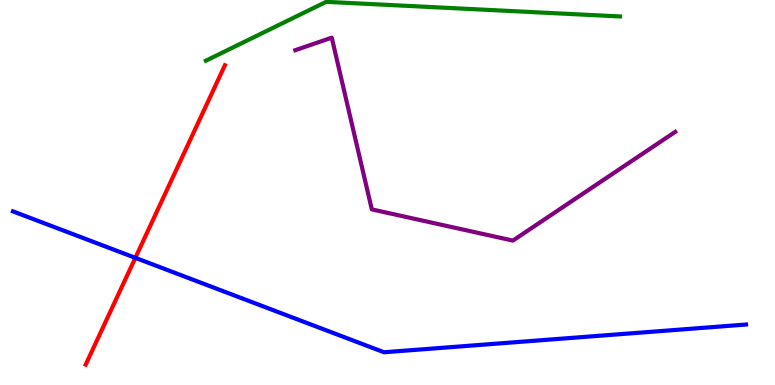[{'lines': ['blue', 'red'], 'intersections': [{'x': 1.75, 'y': 3.3}]}, {'lines': ['green', 'red'], 'intersections': []}, {'lines': ['purple', 'red'], 'intersections': []}, {'lines': ['blue', 'green'], 'intersections': []}, {'lines': ['blue', 'purple'], 'intersections': []}, {'lines': ['green', 'purple'], 'intersections': []}]